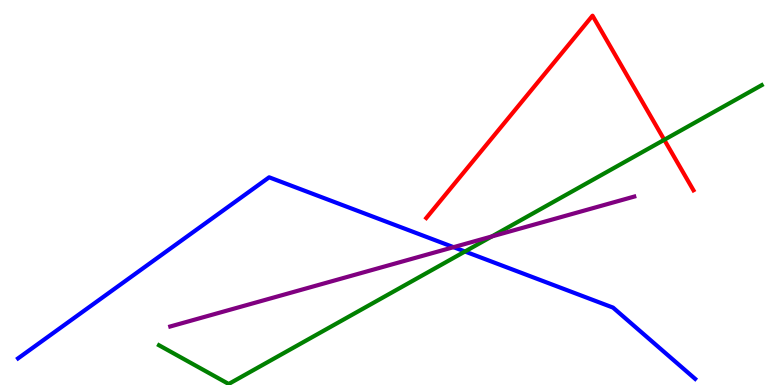[{'lines': ['blue', 'red'], 'intersections': []}, {'lines': ['green', 'red'], 'intersections': [{'x': 8.57, 'y': 6.37}]}, {'lines': ['purple', 'red'], 'intersections': []}, {'lines': ['blue', 'green'], 'intersections': [{'x': 6.0, 'y': 3.47}]}, {'lines': ['blue', 'purple'], 'intersections': [{'x': 5.85, 'y': 3.58}]}, {'lines': ['green', 'purple'], 'intersections': [{'x': 6.35, 'y': 3.86}]}]